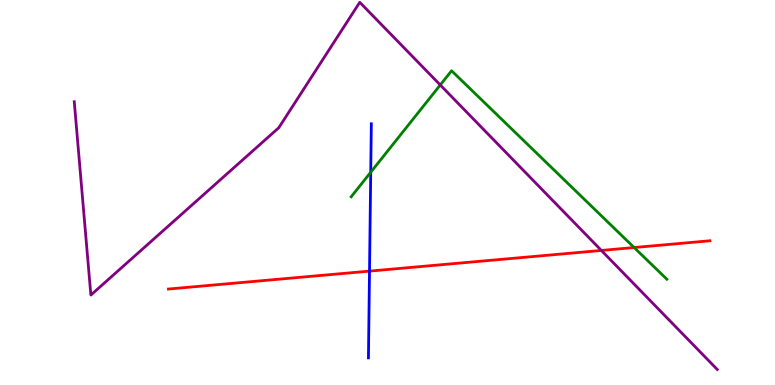[{'lines': ['blue', 'red'], 'intersections': [{'x': 4.77, 'y': 2.96}]}, {'lines': ['green', 'red'], 'intersections': [{'x': 8.18, 'y': 3.57}]}, {'lines': ['purple', 'red'], 'intersections': [{'x': 7.76, 'y': 3.49}]}, {'lines': ['blue', 'green'], 'intersections': [{'x': 4.78, 'y': 5.53}]}, {'lines': ['blue', 'purple'], 'intersections': []}, {'lines': ['green', 'purple'], 'intersections': [{'x': 5.68, 'y': 7.79}]}]